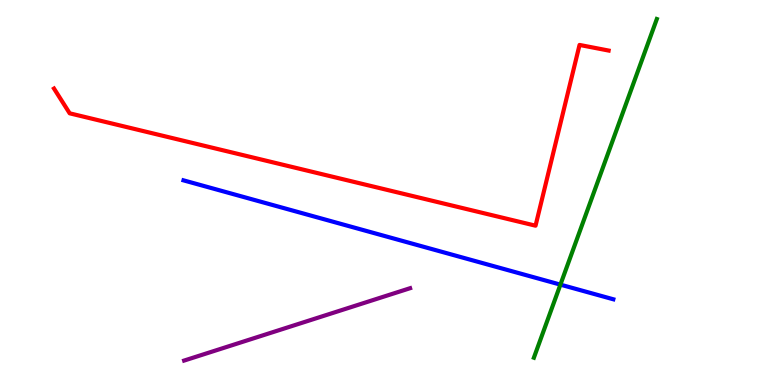[{'lines': ['blue', 'red'], 'intersections': []}, {'lines': ['green', 'red'], 'intersections': []}, {'lines': ['purple', 'red'], 'intersections': []}, {'lines': ['blue', 'green'], 'intersections': [{'x': 7.23, 'y': 2.61}]}, {'lines': ['blue', 'purple'], 'intersections': []}, {'lines': ['green', 'purple'], 'intersections': []}]